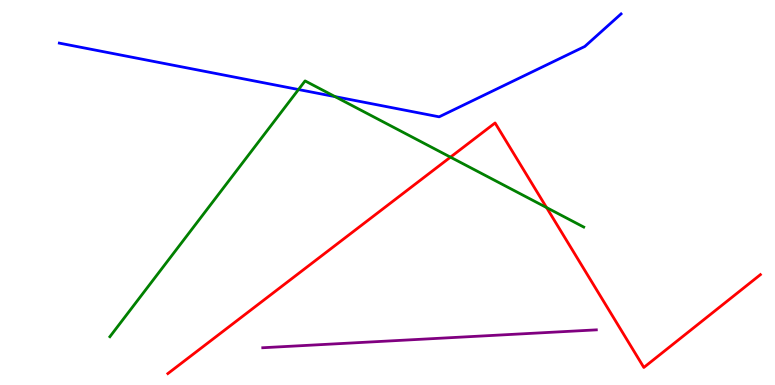[{'lines': ['blue', 'red'], 'intersections': []}, {'lines': ['green', 'red'], 'intersections': [{'x': 5.81, 'y': 5.92}, {'x': 7.05, 'y': 4.61}]}, {'lines': ['purple', 'red'], 'intersections': []}, {'lines': ['blue', 'green'], 'intersections': [{'x': 3.85, 'y': 7.67}, {'x': 4.32, 'y': 7.49}]}, {'lines': ['blue', 'purple'], 'intersections': []}, {'lines': ['green', 'purple'], 'intersections': []}]